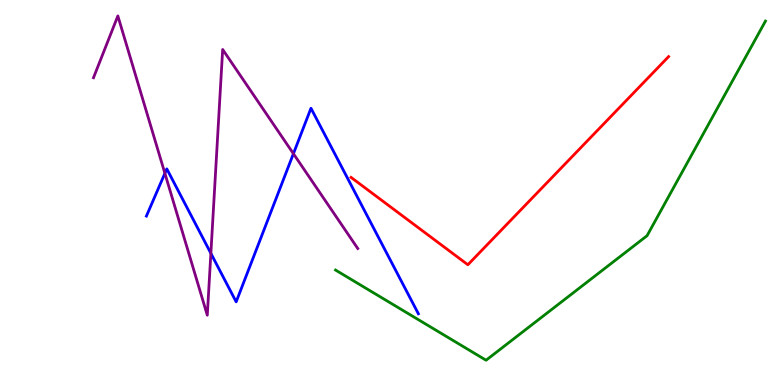[{'lines': ['blue', 'red'], 'intersections': []}, {'lines': ['green', 'red'], 'intersections': []}, {'lines': ['purple', 'red'], 'intersections': []}, {'lines': ['blue', 'green'], 'intersections': []}, {'lines': ['blue', 'purple'], 'intersections': [{'x': 2.13, 'y': 5.5}, {'x': 2.72, 'y': 3.42}, {'x': 3.79, 'y': 6.01}]}, {'lines': ['green', 'purple'], 'intersections': []}]